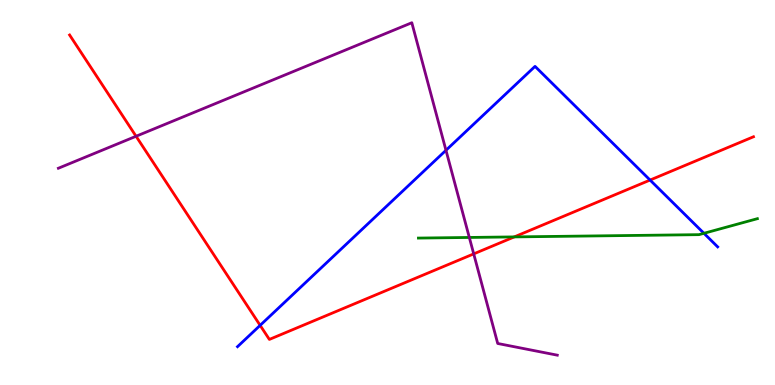[{'lines': ['blue', 'red'], 'intersections': [{'x': 3.36, 'y': 1.55}, {'x': 8.39, 'y': 5.32}]}, {'lines': ['green', 'red'], 'intersections': [{'x': 6.64, 'y': 3.85}]}, {'lines': ['purple', 'red'], 'intersections': [{'x': 1.76, 'y': 6.46}, {'x': 6.11, 'y': 3.41}]}, {'lines': ['blue', 'green'], 'intersections': [{'x': 9.08, 'y': 3.94}]}, {'lines': ['blue', 'purple'], 'intersections': [{'x': 5.75, 'y': 6.1}]}, {'lines': ['green', 'purple'], 'intersections': [{'x': 6.06, 'y': 3.83}]}]